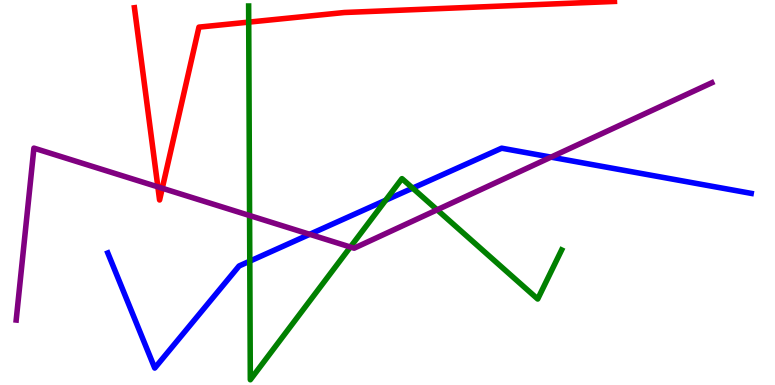[{'lines': ['blue', 'red'], 'intersections': []}, {'lines': ['green', 'red'], 'intersections': [{'x': 3.21, 'y': 9.43}]}, {'lines': ['purple', 'red'], 'intersections': [{'x': 2.04, 'y': 5.15}, {'x': 2.09, 'y': 5.11}]}, {'lines': ['blue', 'green'], 'intersections': [{'x': 3.22, 'y': 3.22}, {'x': 4.98, 'y': 4.8}, {'x': 5.32, 'y': 5.11}]}, {'lines': ['blue', 'purple'], 'intersections': [{'x': 4.0, 'y': 3.91}, {'x': 7.11, 'y': 5.92}]}, {'lines': ['green', 'purple'], 'intersections': [{'x': 3.22, 'y': 4.4}, {'x': 4.52, 'y': 3.58}, {'x': 5.64, 'y': 4.55}]}]